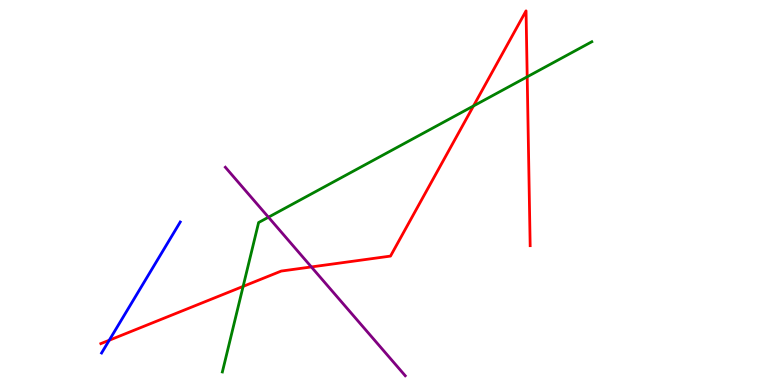[{'lines': ['blue', 'red'], 'intersections': [{'x': 1.41, 'y': 1.16}]}, {'lines': ['green', 'red'], 'intersections': [{'x': 3.14, 'y': 2.56}, {'x': 6.11, 'y': 7.25}, {'x': 6.8, 'y': 8.01}]}, {'lines': ['purple', 'red'], 'intersections': [{'x': 4.02, 'y': 3.07}]}, {'lines': ['blue', 'green'], 'intersections': []}, {'lines': ['blue', 'purple'], 'intersections': []}, {'lines': ['green', 'purple'], 'intersections': [{'x': 3.46, 'y': 4.36}]}]